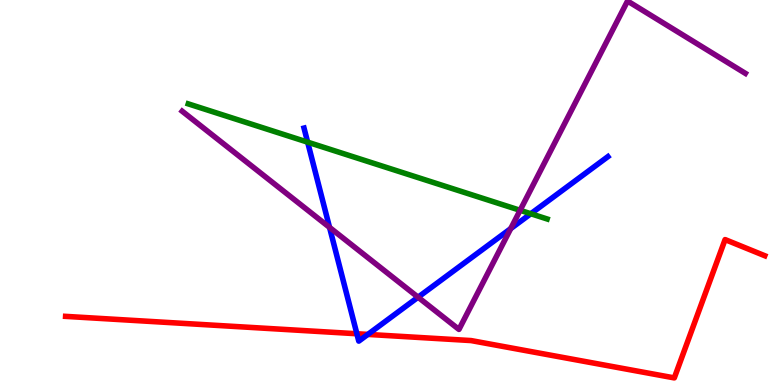[{'lines': ['blue', 'red'], 'intersections': [{'x': 4.6, 'y': 1.33}, {'x': 4.75, 'y': 1.31}]}, {'lines': ['green', 'red'], 'intersections': []}, {'lines': ['purple', 'red'], 'intersections': []}, {'lines': ['blue', 'green'], 'intersections': [{'x': 3.97, 'y': 6.31}, {'x': 6.85, 'y': 4.45}]}, {'lines': ['blue', 'purple'], 'intersections': [{'x': 4.25, 'y': 4.09}, {'x': 5.39, 'y': 2.28}, {'x': 6.59, 'y': 4.06}]}, {'lines': ['green', 'purple'], 'intersections': [{'x': 6.71, 'y': 4.54}]}]